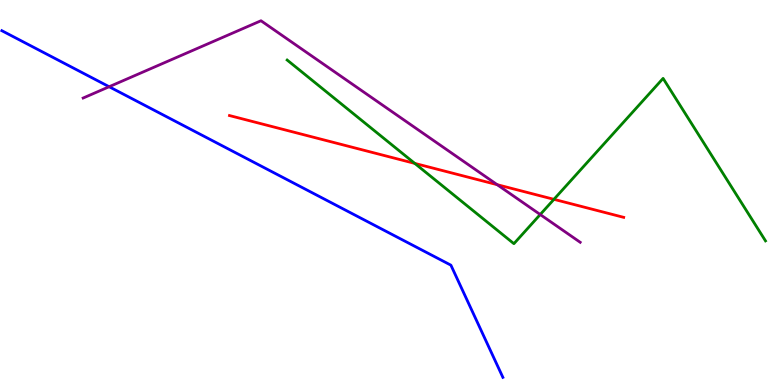[{'lines': ['blue', 'red'], 'intersections': []}, {'lines': ['green', 'red'], 'intersections': [{'x': 5.35, 'y': 5.76}, {'x': 7.15, 'y': 4.82}]}, {'lines': ['purple', 'red'], 'intersections': [{'x': 6.42, 'y': 5.2}]}, {'lines': ['blue', 'green'], 'intersections': []}, {'lines': ['blue', 'purple'], 'intersections': [{'x': 1.41, 'y': 7.75}]}, {'lines': ['green', 'purple'], 'intersections': [{'x': 6.97, 'y': 4.43}]}]